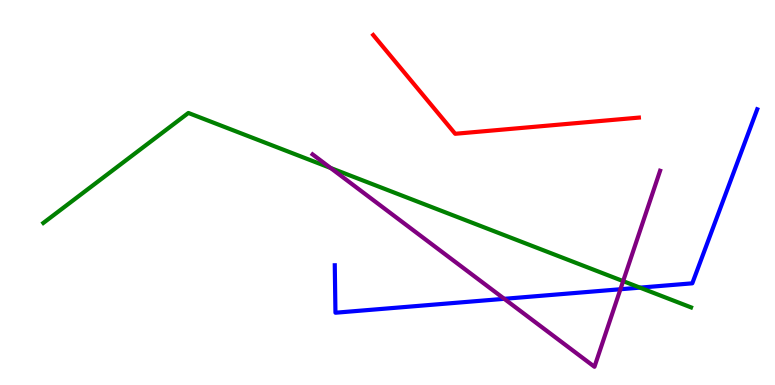[{'lines': ['blue', 'red'], 'intersections': []}, {'lines': ['green', 'red'], 'intersections': []}, {'lines': ['purple', 'red'], 'intersections': []}, {'lines': ['blue', 'green'], 'intersections': [{'x': 8.26, 'y': 2.53}]}, {'lines': ['blue', 'purple'], 'intersections': [{'x': 6.51, 'y': 2.24}, {'x': 8.01, 'y': 2.49}]}, {'lines': ['green', 'purple'], 'intersections': [{'x': 4.27, 'y': 5.64}, {'x': 8.04, 'y': 2.7}]}]